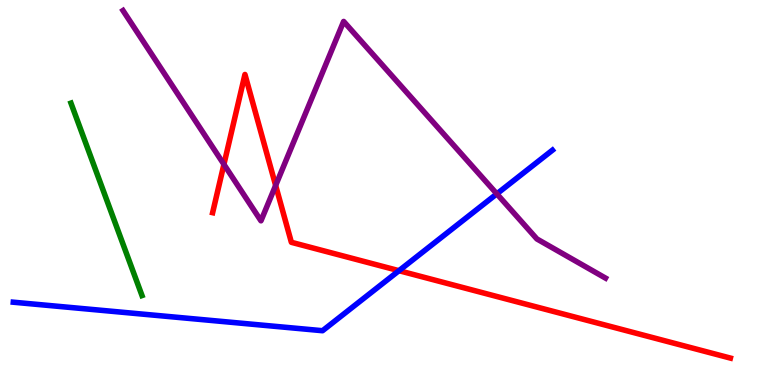[{'lines': ['blue', 'red'], 'intersections': [{'x': 5.15, 'y': 2.97}]}, {'lines': ['green', 'red'], 'intersections': []}, {'lines': ['purple', 'red'], 'intersections': [{'x': 2.89, 'y': 5.73}, {'x': 3.56, 'y': 5.18}]}, {'lines': ['blue', 'green'], 'intersections': []}, {'lines': ['blue', 'purple'], 'intersections': [{'x': 6.41, 'y': 4.96}]}, {'lines': ['green', 'purple'], 'intersections': []}]